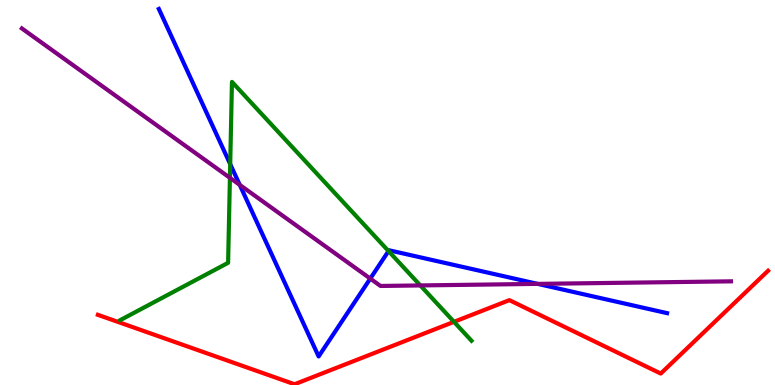[{'lines': ['blue', 'red'], 'intersections': []}, {'lines': ['green', 'red'], 'intersections': [{'x': 5.86, 'y': 1.64}]}, {'lines': ['purple', 'red'], 'intersections': []}, {'lines': ['blue', 'green'], 'intersections': [{'x': 2.97, 'y': 5.74}, {'x': 5.01, 'y': 3.48}]}, {'lines': ['blue', 'purple'], 'intersections': [{'x': 3.09, 'y': 5.2}, {'x': 4.78, 'y': 2.76}, {'x': 6.94, 'y': 2.63}]}, {'lines': ['green', 'purple'], 'intersections': [{'x': 2.97, 'y': 5.38}, {'x': 5.42, 'y': 2.59}]}]